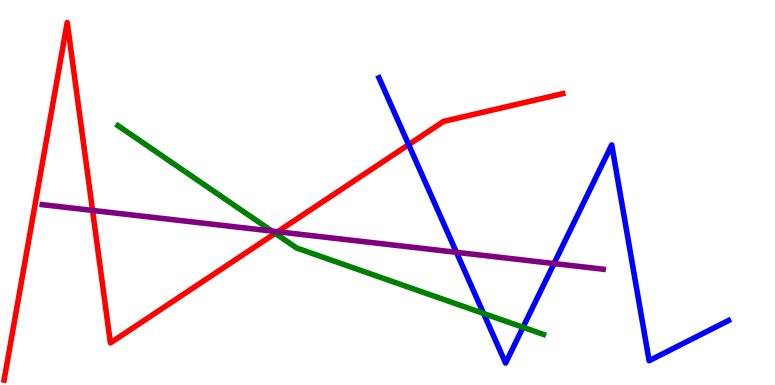[{'lines': ['blue', 'red'], 'intersections': [{'x': 5.27, 'y': 6.24}]}, {'lines': ['green', 'red'], 'intersections': [{'x': 3.55, 'y': 3.94}]}, {'lines': ['purple', 'red'], 'intersections': [{'x': 1.19, 'y': 4.53}, {'x': 3.58, 'y': 3.98}]}, {'lines': ['blue', 'green'], 'intersections': [{'x': 6.24, 'y': 1.86}, {'x': 6.75, 'y': 1.5}]}, {'lines': ['blue', 'purple'], 'intersections': [{'x': 5.89, 'y': 3.45}, {'x': 7.15, 'y': 3.15}]}, {'lines': ['green', 'purple'], 'intersections': [{'x': 3.51, 'y': 4.0}]}]